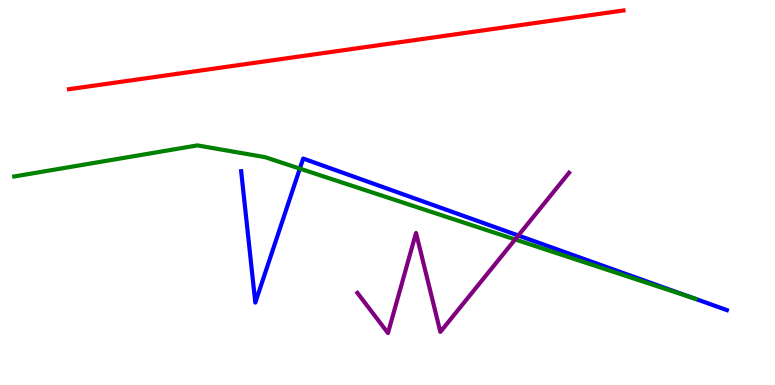[{'lines': ['blue', 'red'], 'intersections': []}, {'lines': ['green', 'red'], 'intersections': []}, {'lines': ['purple', 'red'], 'intersections': []}, {'lines': ['blue', 'green'], 'intersections': [{'x': 3.87, 'y': 5.62}, {'x': 8.95, 'y': 2.25}]}, {'lines': ['blue', 'purple'], 'intersections': [{'x': 6.69, 'y': 3.88}]}, {'lines': ['green', 'purple'], 'intersections': [{'x': 6.65, 'y': 3.78}]}]